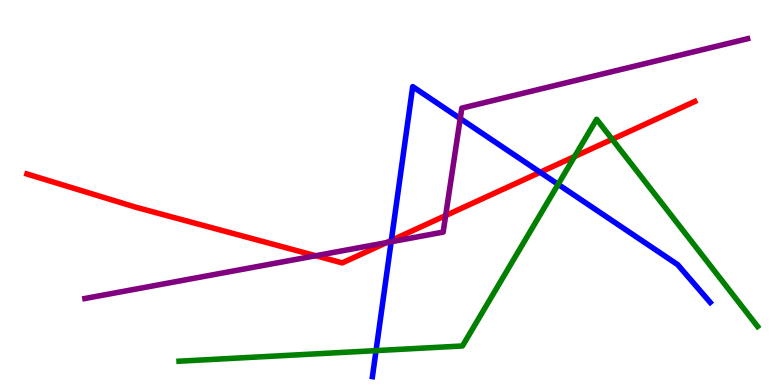[{'lines': ['blue', 'red'], 'intersections': [{'x': 5.05, 'y': 3.76}, {'x': 6.97, 'y': 5.53}]}, {'lines': ['green', 'red'], 'intersections': [{'x': 7.41, 'y': 5.93}, {'x': 7.9, 'y': 6.38}]}, {'lines': ['purple', 'red'], 'intersections': [{'x': 4.07, 'y': 3.36}, {'x': 4.99, 'y': 3.7}, {'x': 5.75, 'y': 4.4}]}, {'lines': ['blue', 'green'], 'intersections': [{'x': 4.85, 'y': 0.893}, {'x': 7.2, 'y': 5.21}]}, {'lines': ['blue', 'purple'], 'intersections': [{'x': 5.05, 'y': 3.72}, {'x': 5.94, 'y': 6.92}]}, {'lines': ['green', 'purple'], 'intersections': []}]